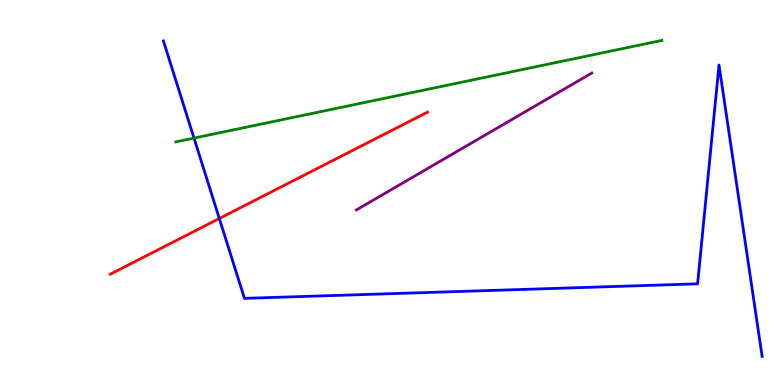[{'lines': ['blue', 'red'], 'intersections': [{'x': 2.83, 'y': 4.32}]}, {'lines': ['green', 'red'], 'intersections': []}, {'lines': ['purple', 'red'], 'intersections': []}, {'lines': ['blue', 'green'], 'intersections': [{'x': 2.5, 'y': 6.41}]}, {'lines': ['blue', 'purple'], 'intersections': []}, {'lines': ['green', 'purple'], 'intersections': []}]